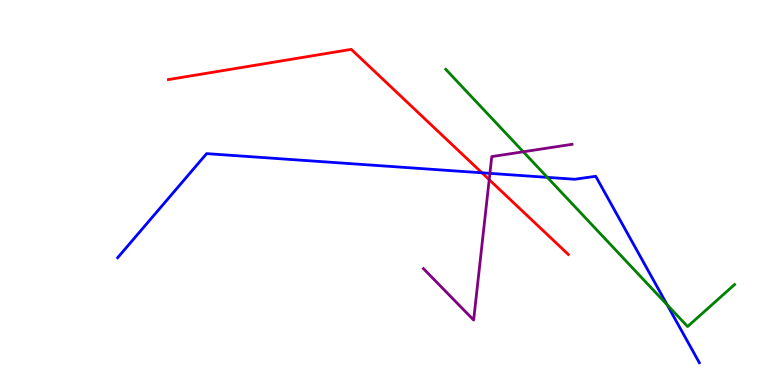[{'lines': ['blue', 'red'], 'intersections': [{'x': 6.22, 'y': 5.51}]}, {'lines': ['green', 'red'], 'intersections': []}, {'lines': ['purple', 'red'], 'intersections': [{'x': 6.31, 'y': 5.33}]}, {'lines': ['blue', 'green'], 'intersections': [{'x': 7.06, 'y': 5.39}, {'x': 8.61, 'y': 2.08}]}, {'lines': ['blue', 'purple'], 'intersections': [{'x': 6.32, 'y': 5.5}]}, {'lines': ['green', 'purple'], 'intersections': [{'x': 6.75, 'y': 6.06}]}]